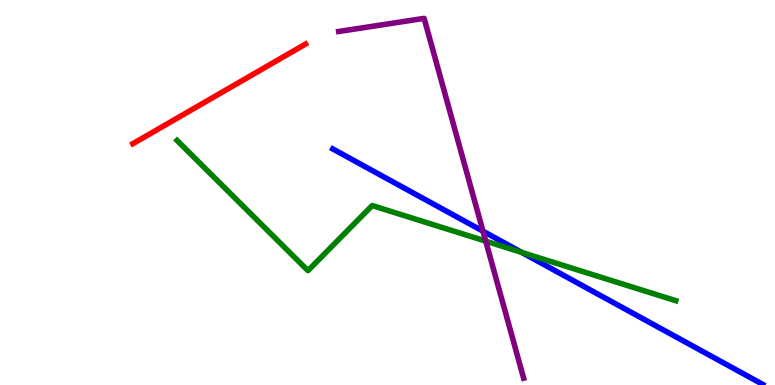[{'lines': ['blue', 'red'], 'intersections': []}, {'lines': ['green', 'red'], 'intersections': []}, {'lines': ['purple', 'red'], 'intersections': []}, {'lines': ['blue', 'green'], 'intersections': [{'x': 6.73, 'y': 3.44}]}, {'lines': ['blue', 'purple'], 'intersections': [{'x': 6.23, 'y': 3.99}]}, {'lines': ['green', 'purple'], 'intersections': [{'x': 6.27, 'y': 3.74}]}]